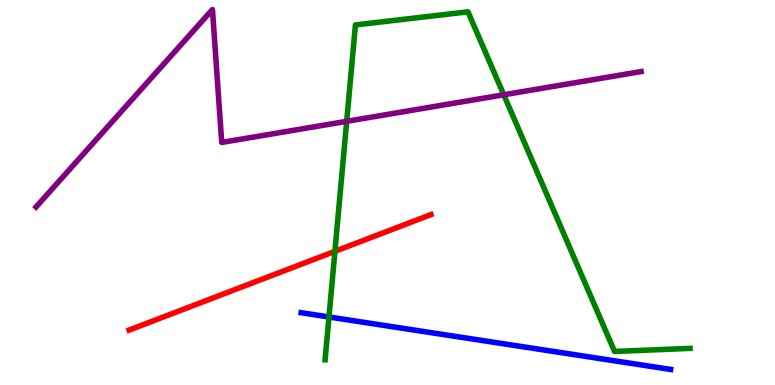[{'lines': ['blue', 'red'], 'intersections': []}, {'lines': ['green', 'red'], 'intersections': [{'x': 4.32, 'y': 3.47}]}, {'lines': ['purple', 'red'], 'intersections': []}, {'lines': ['blue', 'green'], 'intersections': [{'x': 4.24, 'y': 1.77}]}, {'lines': ['blue', 'purple'], 'intersections': []}, {'lines': ['green', 'purple'], 'intersections': [{'x': 4.47, 'y': 6.85}, {'x': 6.5, 'y': 7.54}]}]